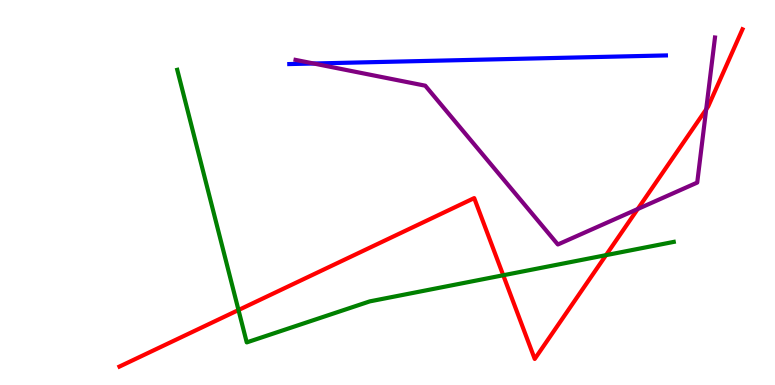[{'lines': ['blue', 'red'], 'intersections': []}, {'lines': ['green', 'red'], 'intersections': [{'x': 3.08, 'y': 1.95}, {'x': 6.49, 'y': 2.85}, {'x': 7.82, 'y': 3.37}]}, {'lines': ['purple', 'red'], 'intersections': [{'x': 8.23, 'y': 4.57}, {'x': 9.11, 'y': 7.16}]}, {'lines': ['blue', 'green'], 'intersections': []}, {'lines': ['blue', 'purple'], 'intersections': [{'x': 4.05, 'y': 8.35}]}, {'lines': ['green', 'purple'], 'intersections': []}]